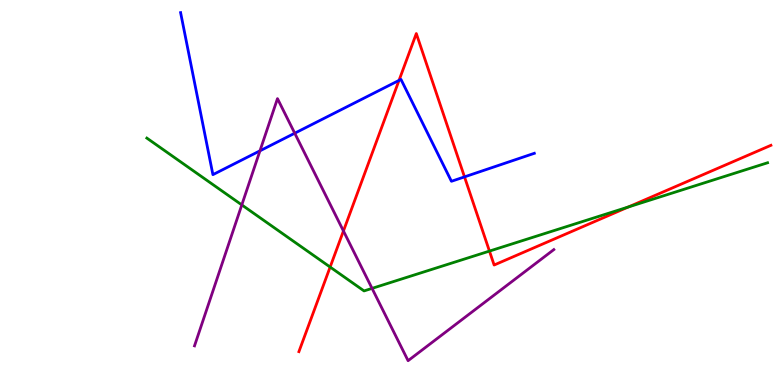[{'lines': ['blue', 'red'], 'intersections': [{'x': 5.15, 'y': 7.91}, {'x': 5.99, 'y': 5.41}]}, {'lines': ['green', 'red'], 'intersections': [{'x': 4.26, 'y': 3.06}, {'x': 6.32, 'y': 3.48}, {'x': 8.11, 'y': 4.62}]}, {'lines': ['purple', 'red'], 'intersections': [{'x': 4.43, 'y': 4.0}]}, {'lines': ['blue', 'green'], 'intersections': []}, {'lines': ['blue', 'purple'], 'intersections': [{'x': 3.35, 'y': 6.08}, {'x': 3.8, 'y': 6.54}]}, {'lines': ['green', 'purple'], 'intersections': [{'x': 3.12, 'y': 4.68}, {'x': 4.8, 'y': 2.51}]}]